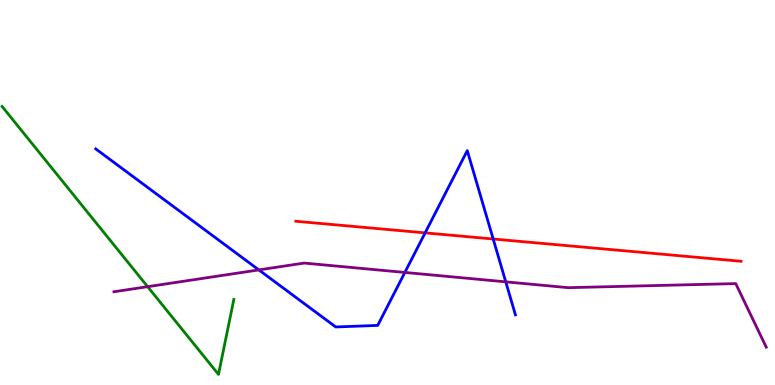[{'lines': ['blue', 'red'], 'intersections': [{'x': 5.49, 'y': 3.95}, {'x': 6.36, 'y': 3.79}]}, {'lines': ['green', 'red'], 'intersections': []}, {'lines': ['purple', 'red'], 'intersections': []}, {'lines': ['blue', 'green'], 'intersections': []}, {'lines': ['blue', 'purple'], 'intersections': [{'x': 3.34, 'y': 2.99}, {'x': 5.22, 'y': 2.92}, {'x': 6.53, 'y': 2.68}]}, {'lines': ['green', 'purple'], 'intersections': [{'x': 1.91, 'y': 2.55}]}]